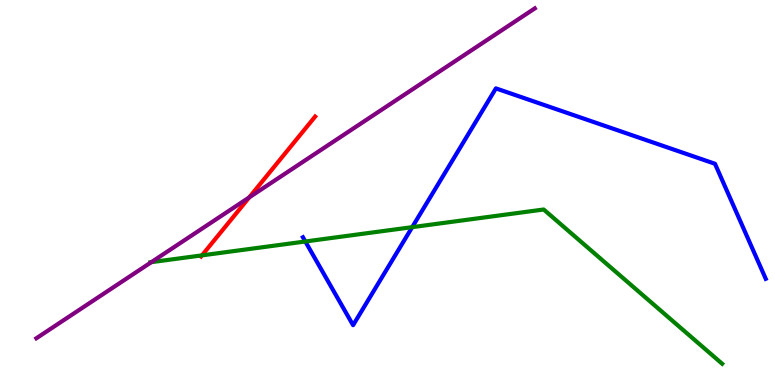[{'lines': ['blue', 'red'], 'intersections': []}, {'lines': ['green', 'red'], 'intersections': [{'x': 2.61, 'y': 3.37}]}, {'lines': ['purple', 'red'], 'intersections': [{'x': 3.22, 'y': 4.87}]}, {'lines': ['blue', 'green'], 'intersections': [{'x': 3.94, 'y': 3.73}, {'x': 5.32, 'y': 4.1}]}, {'lines': ['blue', 'purple'], 'intersections': []}, {'lines': ['green', 'purple'], 'intersections': [{'x': 1.95, 'y': 3.19}]}]